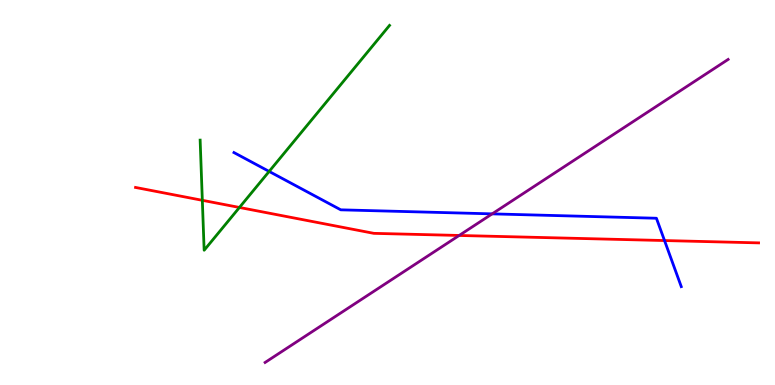[{'lines': ['blue', 'red'], 'intersections': [{'x': 8.57, 'y': 3.75}]}, {'lines': ['green', 'red'], 'intersections': [{'x': 2.61, 'y': 4.8}, {'x': 3.09, 'y': 4.61}]}, {'lines': ['purple', 'red'], 'intersections': [{'x': 5.92, 'y': 3.88}]}, {'lines': ['blue', 'green'], 'intersections': [{'x': 3.47, 'y': 5.55}]}, {'lines': ['blue', 'purple'], 'intersections': [{'x': 6.35, 'y': 4.45}]}, {'lines': ['green', 'purple'], 'intersections': []}]